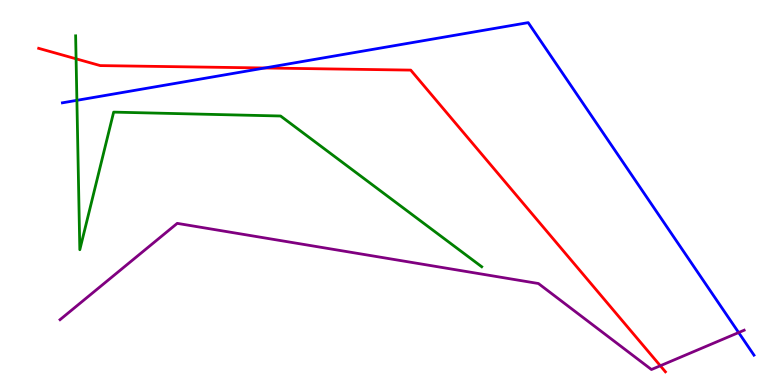[{'lines': ['blue', 'red'], 'intersections': [{'x': 3.42, 'y': 8.23}]}, {'lines': ['green', 'red'], 'intersections': [{'x': 0.982, 'y': 8.47}]}, {'lines': ['purple', 'red'], 'intersections': [{'x': 8.52, 'y': 0.5}]}, {'lines': ['blue', 'green'], 'intersections': [{'x': 0.992, 'y': 7.39}]}, {'lines': ['blue', 'purple'], 'intersections': [{'x': 9.53, 'y': 1.36}]}, {'lines': ['green', 'purple'], 'intersections': []}]